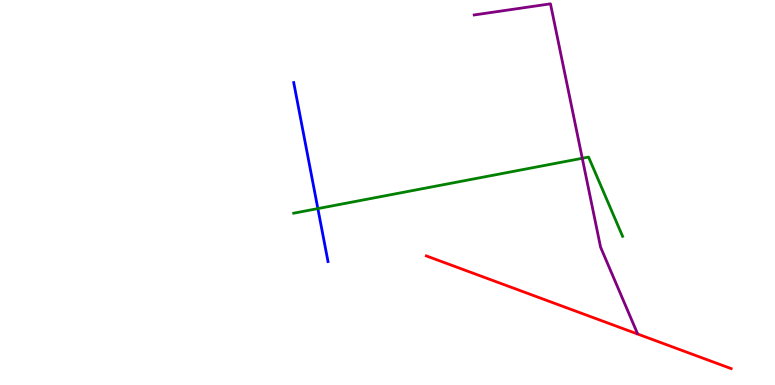[{'lines': ['blue', 'red'], 'intersections': []}, {'lines': ['green', 'red'], 'intersections': []}, {'lines': ['purple', 'red'], 'intersections': []}, {'lines': ['blue', 'green'], 'intersections': [{'x': 4.1, 'y': 4.58}]}, {'lines': ['blue', 'purple'], 'intersections': []}, {'lines': ['green', 'purple'], 'intersections': [{'x': 7.51, 'y': 5.89}]}]